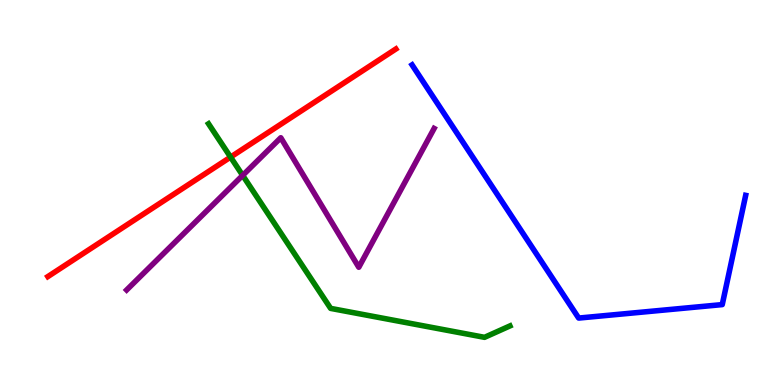[{'lines': ['blue', 'red'], 'intersections': []}, {'lines': ['green', 'red'], 'intersections': [{'x': 2.98, 'y': 5.92}]}, {'lines': ['purple', 'red'], 'intersections': []}, {'lines': ['blue', 'green'], 'intersections': []}, {'lines': ['blue', 'purple'], 'intersections': []}, {'lines': ['green', 'purple'], 'intersections': [{'x': 3.13, 'y': 5.44}]}]